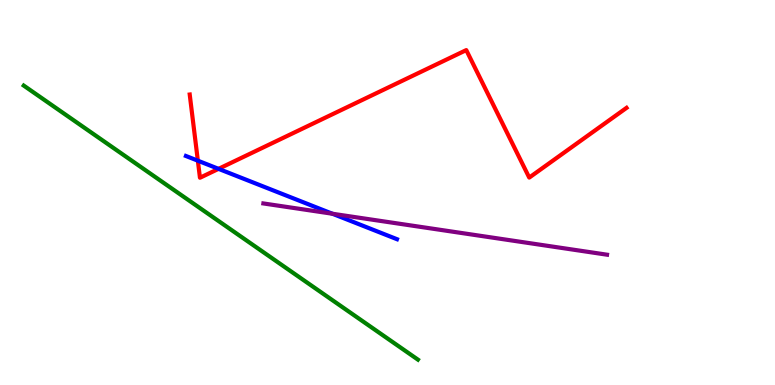[{'lines': ['blue', 'red'], 'intersections': [{'x': 2.55, 'y': 5.83}, {'x': 2.82, 'y': 5.61}]}, {'lines': ['green', 'red'], 'intersections': []}, {'lines': ['purple', 'red'], 'intersections': []}, {'lines': ['blue', 'green'], 'intersections': []}, {'lines': ['blue', 'purple'], 'intersections': [{'x': 4.29, 'y': 4.45}]}, {'lines': ['green', 'purple'], 'intersections': []}]